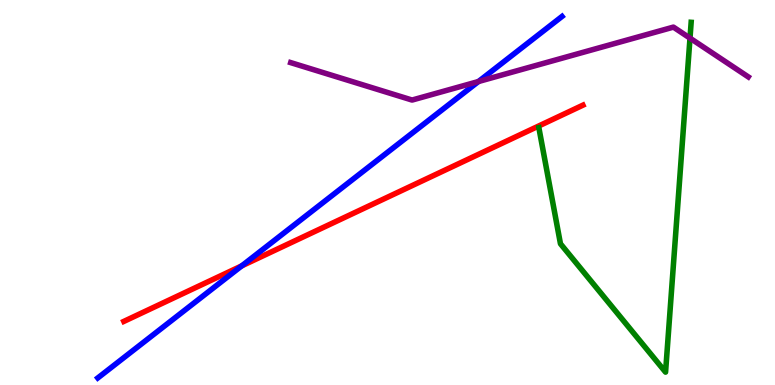[{'lines': ['blue', 'red'], 'intersections': [{'x': 3.12, 'y': 3.09}]}, {'lines': ['green', 'red'], 'intersections': []}, {'lines': ['purple', 'red'], 'intersections': []}, {'lines': ['blue', 'green'], 'intersections': []}, {'lines': ['blue', 'purple'], 'intersections': [{'x': 6.17, 'y': 7.88}]}, {'lines': ['green', 'purple'], 'intersections': [{'x': 8.9, 'y': 9.01}]}]